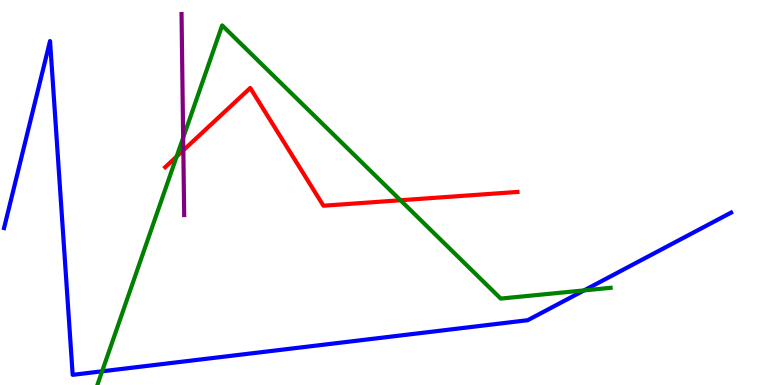[{'lines': ['blue', 'red'], 'intersections': []}, {'lines': ['green', 'red'], 'intersections': [{'x': 2.28, 'y': 5.93}, {'x': 5.17, 'y': 4.8}]}, {'lines': ['purple', 'red'], 'intersections': [{'x': 2.37, 'y': 6.1}]}, {'lines': ['blue', 'green'], 'intersections': [{'x': 1.32, 'y': 0.356}, {'x': 7.54, 'y': 2.46}]}, {'lines': ['blue', 'purple'], 'intersections': []}, {'lines': ['green', 'purple'], 'intersections': [{'x': 2.36, 'y': 6.42}]}]